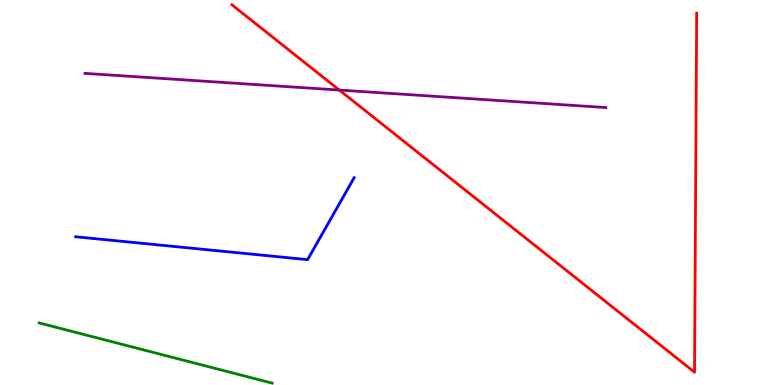[{'lines': ['blue', 'red'], 'intersections': []}, {'lines': ['green', 'red'], 'intersections': []}, {'lines': ['purple', 'red'], 'intersections': [{'x': 4.38, 'y': 7.66}]}, {'lines': ['blue', 'green'], 'intersections': []}, {'lines': ['blue', 'purple'], 'intersections': []}, {'lines': ['green', 'purple'], 'intersections': []}]